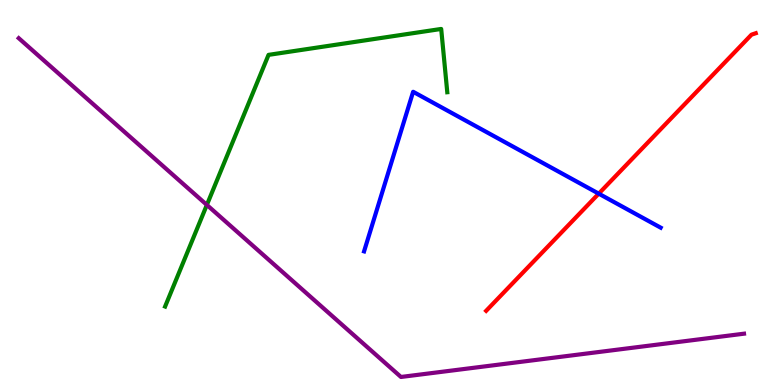[{'lines': ['blue', 'red'], 'intersections': [{'x': 7.73, 'y': 4.97}]}, {'lines': ['green', 'red'], 'intersections': []}, {'lines': ['purple', 'red'], 'intersections': []}, {'lines': ['blue', 'green'], 'intersections': []}, {'lines': ['blue', 'purple'], 'intersections': []}, {'lines': ['green', 'purple'], 'intersections': [{'x': 2.67, 'y': 4.68}]}]